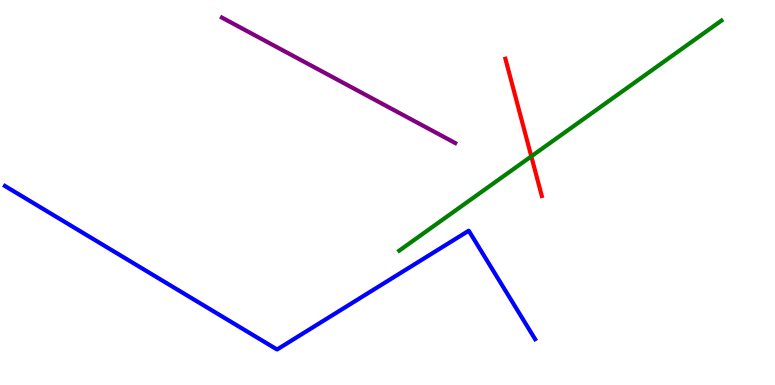[{'lines': ['blue', 'red'], 'intersections': []}, {'lines': ['green', 'red'], 'intersections': [{'x': 6.86, 'y': 5.94}]}, {'lines': ['purple', 'red'], 'intersections': []}, {'lines': ['blue', 'green'], 'intersections': []}, {'lines': ['blue', 'purple'], 'intersections': []}, {'lines': ['green', 'purple'], 'intersections': []}]